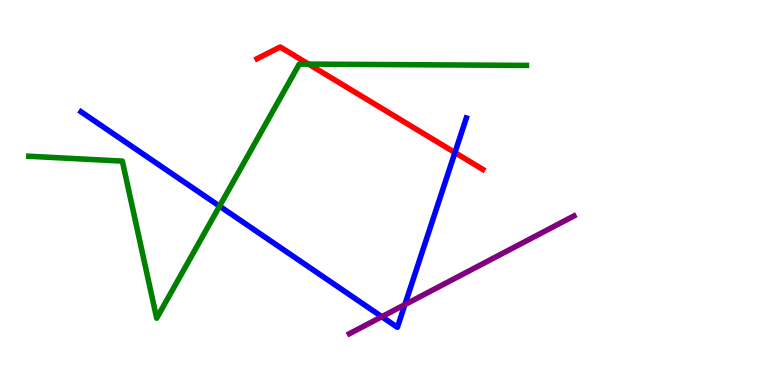[{'lines': ['blue', 'red'], 'intersections': [{'x': 5.87, 'y': 6.04}]}, {'lines': ['green', 'red'], 'intersections': [{'x': 3.98, 'y': 8.33}]}, {'lines': ['purple', 'red'], 'intersections': []}, {'lines': ['blue', 'green'], 'intersections': [{'x': 2.83, 'y': 4.65}]}, {'lines': ['blue', 'purple'], 'intersections': [{'x': 4.93, 'y': 1.77}, {'x': 5.22, 'y': 2.09}]}, {'lines': ['green', 'purple'], 'intersections': []}]